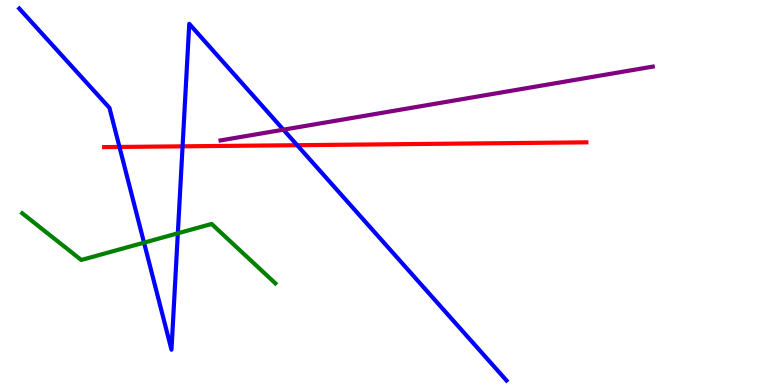[{'lines': ['blue', 'red'], 'intersections': [{'x': 1.54, 'y': 6.18}, {'x': 2.36, 'y': 6.2}, {'x': 3.83, 'y': 6.23}]}, {'lines': ['green', 'red'], 'intersections': []}, {'lines': ['purple', 'red'], 'intersections': []}, {'lines': ['blue', 'green'], 'intersections': [{'x': 1.86, 'y': 3.7}, {'x': 2.29, 'y': 3.94}]}, {'lines': ['blue', 'purple'], 'intersections': [{'x': 3.66, 'y': 6.63}]}, {'lines': ['green', 'purple'], 'intersections': []}]